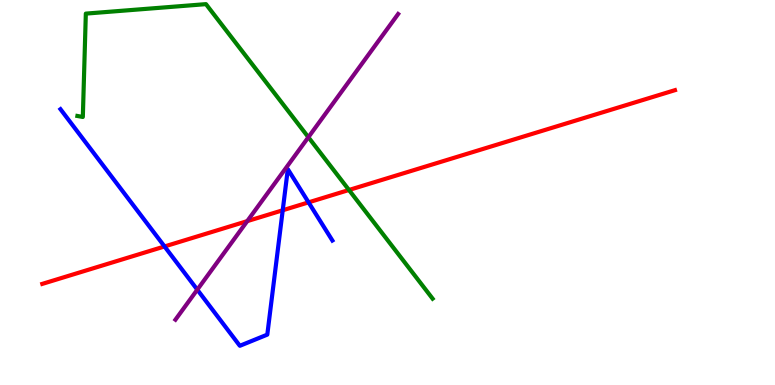[{'lines': ['blue', 'red'], 'intersections': [{'x': 2.12, 'y': 3.6}, {'x': 3.65, 'y': 4.54}, {'x': 3.98, 'y': 4.74}]}, {'lines': ['green', 'red'], 'intersections': [{'x': 4.5, 'y': 5.07}]}, {'lines': ['purple', 'red'], 'intersections': [{'x': 3.19, 'y': 4.26}]}, {'lines': ['blue', 'green'], 'intersections': []}, {'lines': ['blue', 'purple'], 'intersections': [{'x': 2.55, 'y': 2.48}]}, {'lines': ['green', 'purple'], 'intersections': [{'x': 3.98, 'y': 6.44}]}]